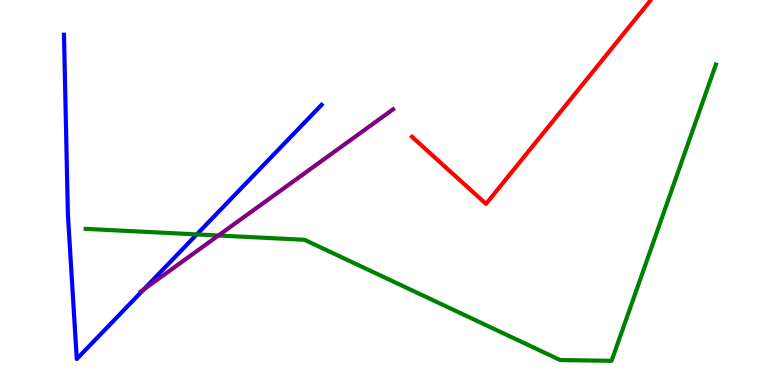[{'lines': ['blue', 'red'], 'intersections': []}, {'lines': ['green', 'red'], 'intersections': []}, {'lines': ['purple', 'red'], 'intersections': []}, {'lines': ['blue', 'green'], 'intersections': [{'x': 2.54, 'y': 3.91}]}, {'lines': ['blue', 'purple'], 'intersections': [{'x': 1.86, 'y': 2.48}]}, {'lines': ['green', 'purple'], 'intersections': [{'x': 2.82, 'y': 3.88}]}]